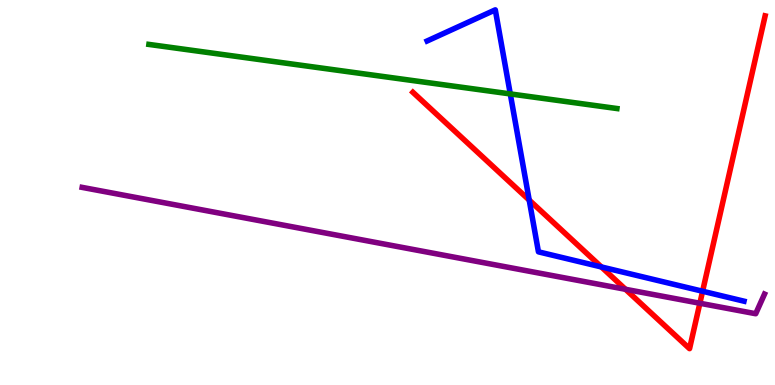[{'lines': ['blue', 'red'], 'intersections': [{'x': 6.83, 'y': 4.8}, {'x': 7.76, 'y': 3.07}, {'x': 9.07, 'y': 2.44}]}, {'lines': ['green', 'red'], 'intersections': []}, {'lines': ['purple', 'red'], 'intersections': [{'x': 8.07, 'y': 2.49}, {'x': 9.03, 'y': 2.12}]}, {'lines': ['blue', 'green'], 'intersections': [{'x': 6.58, 'y': 7.56}]}, {'lines': ['blue', 'purple'], 'intersections': []}, {'lines': ['green', 'purple'], 'intersections': []}]